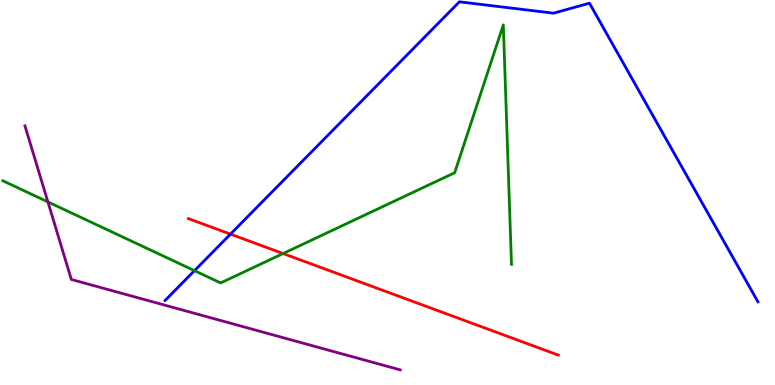[{'lines': ['blue', 'red'], 'intersections': [{'x': 2.97, 'y': 3.92}]}, {'lines': ['green', 'red'], 'intersections': [{'x': 3.65, 'y': 3.41}]}, {'lines': ['purple', 'red'], 'intersections': []}, {'lines': ['blue', 'green'], 'intersections': [{'x': 2.51, 'y': 2.97}]}, {'lines': ['blue', 'purple'], 'intersections': []}, {'lines': ['green', 'purple'], 'intersections': [{'x': 0.618, 'y': 4.76}]}]